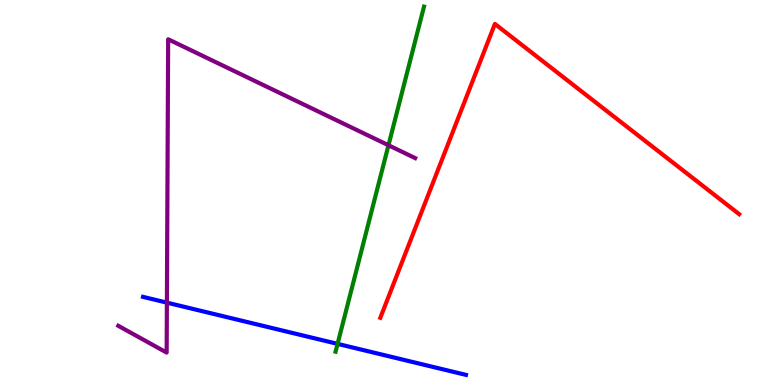[{'lines': ['blue', 'red'], 'intersections': []}, {'lines': ['green', 'red'], 'intersections': []}, {'lines': ['purple', 'red'], 'intersections': []}, {'lines': ['blue', 'green'], 'intersections': [{'x': 4.36, 'y': 1.07}]}, {'lines': ['blue', 'purple'], 'intersections': [{'x': 2.15, 'y': 2.14}]}, {'lines': ['green', 'purple'], 'intersections': [{'x': 5.01, 'y': 6.23}]}]